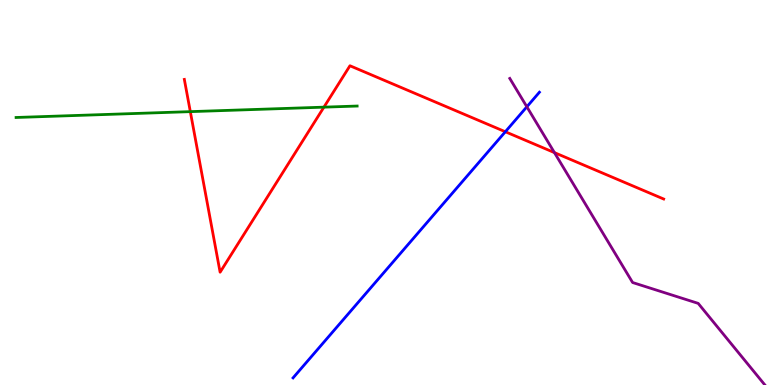[{'lines': ['blue', 'red'], 'intersections': [{'x': 6.52, 'y': 6.58}]}, {'lines': ['green', 'red'], 'intersections': [{'x': 2.46, 'y': 7.1}, {'x': 4.18, 'y': 7.22}]}, {'lines': ['purple', 'red'], 'intersections': [{'x': 7.15, 'y': 6.04}]}, {'lines': ['blue', 'green'], 'intersections': []}, {'lines': ['blue', 'purple'], 'intersections': [{'x': 6.8, 'y': 7.23}]}, {'lines': ['green', 'purple'], 'intersections': []}]